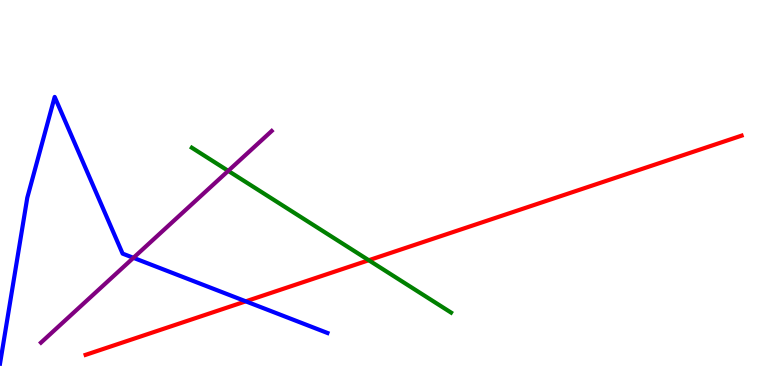[{'lines': ['blue', 'red'], 'intersections': [{'x': 3.17, 'y': 2.17}]}, {'lines': ['green', 'red'], 'intersections': [{'x': 4.76, 'y': 3.24}]}, {'lines': ['purple', 'red'], 'intersections': []}, {'lines': ['blue', 'green'], 'intersections': []}, {'lines': ['blue', 'purple'], 'intersections': [{'x': 1.72, 'y': 3.3}]}, {'lines': ['green', 'purple'], 'intersections': [{'x': 2.94, 'y': 5.56}]}]